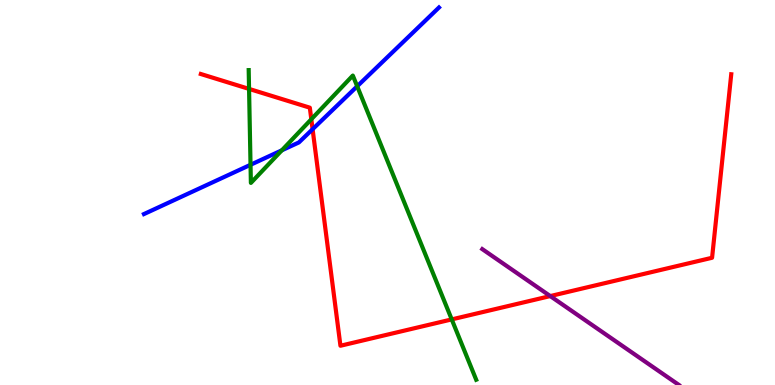[{'lines': ['blue', 'red'], 'intersections': [{'x': 4.03, 'y': 6.64}]}, {'lines': ['green', 'red'], 'intersections': [{'x': 3.21, 'y': 7.69}, {'x': 4.02, 'y': 6.9}, {'x': 5.83, 'y': 1.7}]}, {'lines': ['purple', 'red'], 'intersections': [{'x': 7.1, 'y': 2.31}]}, {'lines': ['blue', 'green'], 'intersections': [{'x': 3.23, 'y': 5.72}, {'x': 3.64, 'y': 6.1}, {'x': 4.61, 'y': 7.76}]}, {'lines': ['blue', 'purple'], 'intersections': []}, {'lines': ['green', 'purple'], 'intersections': []}]